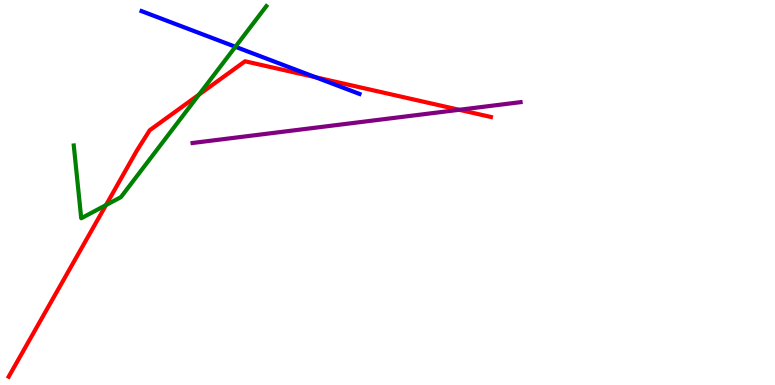[{'lines': ['blue', 'red'], 'intersections': [{'x': 4.07, 'y': 7.99}]}, {'lines': ['green', 'red'], 'intersections': [{'x': 1.37, 'y': 4.67}, {'x': 2.57, 'y': 7.54}]}, {'lines': ['purple', 'red'], 'intersections': [{'x': 5.93, 'y': 7.15}]}, {'lines': ['blue', 'green'], 'intersections': [{'x': 3.04, 'y': 8.78}]}, {'lines': ['blue', 'purple'], 'intersections': []}, {'lines': ['green', 'purple'], 'intersections': []}]